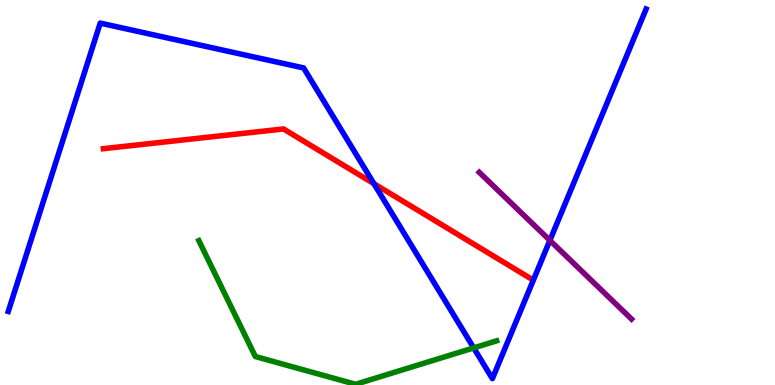[{'lines': ['blue', 'red'], 'intersections': [{'x': 4.82, 'y': 5.23}]}, {'lines': ['green', 'red'], 'intersections': []}, {'lines': ['purple', 'red'], 'intersections': []}, {'lines': ['blue', 'green'], 'intersections': [{'x': 6.11, 'y': 0.963}]}, {'lines': ['blue', 'purple'], 'intersections': [{'x': 7.1, 'y': 3.76}]}, {'lines': ['green', 'purple'], 'intersections': []}]